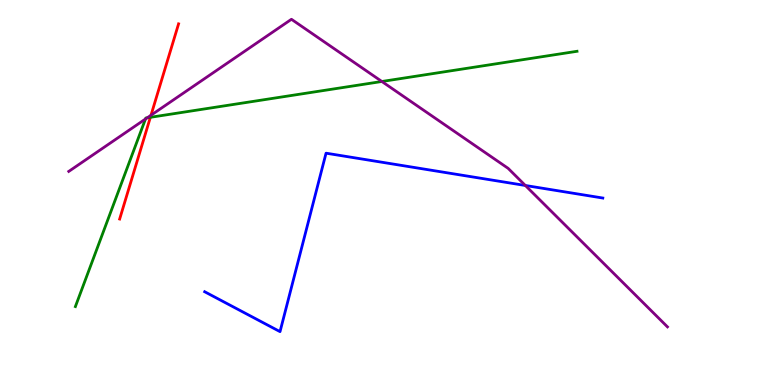[{'lines': ['blue', 'red'], 'intersections': []}, {'lines': ['green', 'red'], 'intersections': [{'x': 1.94, 'y': 6.95}]}, {'lines': ['purple', 'red'], 'intersections': [{'x': 1.95, 'y': 7.01}]}, {'lines': ['blue', 'green'], 'intersections': []}, {'lines': ['blue', 'purple'], 'intersections': [{'x': 6.78, 'y': 5.18}]}, {'lines': ['green', 'purple'], 'intersections': [{'x': 1.88, 'y': 6.91}, {'x': 1.9, 'y': 6.94}, {'x': 4.93, 'y': 7.88}]}]